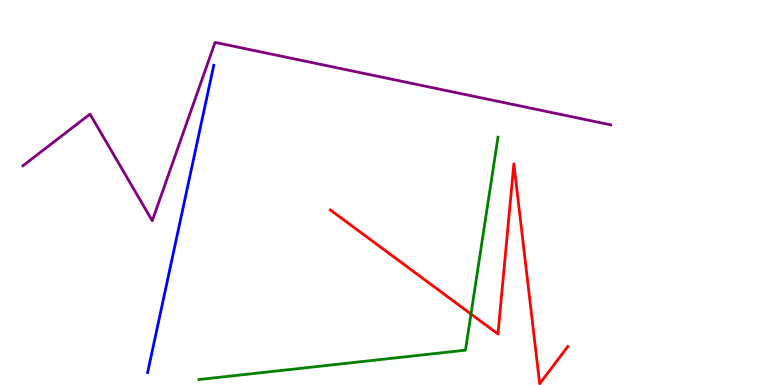[{'lines': ['blue', 'red'], 'intersections': []}, {'lines': ['green', 'red'], 'intersections': [{'x': 6.08, 'y': 1.84}]}, {'lines': ['purple', 'red'], 'intersections': []}, {'lines': ['blue', 'green'], 'intersections': []}, {'lines': ['blue', 'purple'], 'intersections': []}, {'lines': ['green', 'purple'], 'intersections': []}]